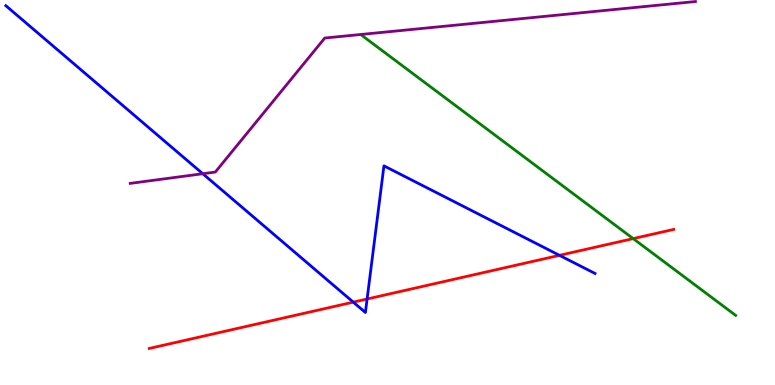[{'lines': ['blue', 'red'], 'intersections': [{'x': 4.56, 'y': 2.15}, {'x': 4.74, 'y': 2.23}, {'x': 7.22, 'y': 3.37}]}, {'lines': ['green', 'red'], 'intersections': [{'x': 8.17, 'y': 3.8}]}, {'lines': ['purple', 'red'], 'intersections': []}, {'lines': ['blue', 'green'], 'intersections': []}, {'lines': ['blue', 'purple'], 'intersections': [{'x': 2.62, 'y': 5.49}]}, {'lines': ['green', 'purple'], 'intersections': []}]